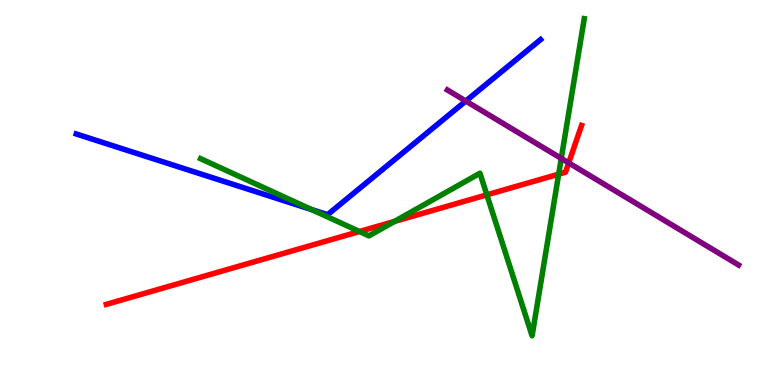[{'lines': ['blue', 'red'], 'intersections': []}, {'lines': ['green', 'red'], 'intersections': [{'x': 4.64, 'y': 3.99}, {'x': 5.09, 'y': 4.25}, {'x': 6.28, 'y': 4.94}, {'x': 7.21, 'y': 5.48}]}, {'lines': ['purple', 'red'], 'intersections': [{'x': 7.34, 'y': 5.77}]}, {'lines': ['blue', 'green'], 'intersections': [{'x': 4.02, 'y': 4.56}]}, {'lines': ['blue', 'purple'], 'intersections': [{'x': 6.01, 'y': 7.38}]}, {'lines': ['green', 'purple'], 'intersections': [{'x': 7.24, 'y': 5.89}]}]